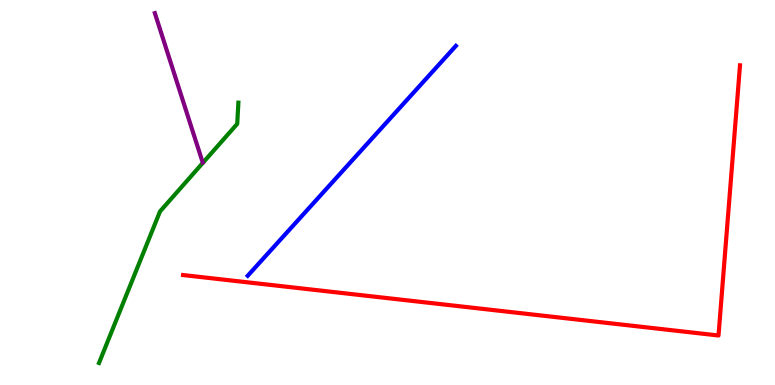[{'lines': ['blue', 'red'], 'intersections': []}, {'lines': ['green', 'red'], 'intersections': []}, {'lines': ['purple', 'red'], 'intersections': []}, {'lines': ['blue', 'green'], 'intersections': []}, {'lines': ['blue', 'purple'], 'intersections': []}, {'lines': ['green', 'purple'], 'intersections': []}]